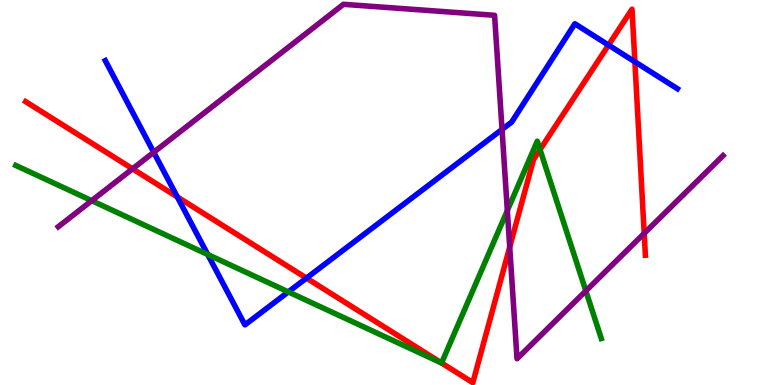[{'lines': ['blue', 'red'], 'intersections': [{'x': 2.29, 'y': 4.89}, {'x': 3.95, 'y': 2.78}, {'x': 7.85, 'y': 8.83}, {'x': 8.19, 'y': 8.4}]}, {'lines': ['green', 'red'], 'intersections': [{'x': 5.7, 'y': 0.572}, {'x': 6.97, 'y': 6.11}]}, {'lines': ['purple', 'red'], 'intersections': [{'x': 1.71, 'y': 5.62}, {'x': 6.58, 'y': 3.58}, {'x': 8.31, 'y': 3.94}]}, {'lines': ['blue', 'green'], 'intersections': [{'x': 2.68, 'y': 3.39}, {'x': 3.72, 'y': 2.42}]}, {'lines': ['blue', 'purple'], 'intersections': [{'x': 1.98, 'y': 6.04}, {'x': 6.48, 'y': 6.64}]}, {'lines': ['green', 'purple'], 'intersections': [{'x': 1.18, 'y': 4.79}, {'x': 6.55, 'y': 4.53}, {'x': 7.56, 'y': 2.44}]}]